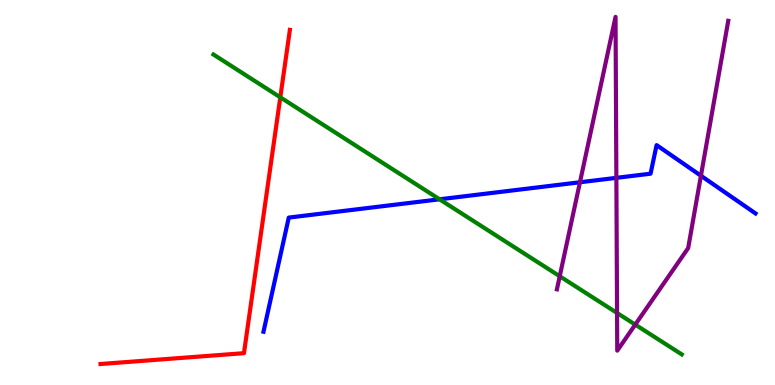[{'lines': ['blue', 'red'], 'intersections': []}, {'lines': ['green', 'red'], 'intersections': [{'x': 3.62, 'y': 7.47}]}, {'lines': ['purple', 'red'], 'intersections': []}, {'lines': ['blue', 'green'], 'intersections': [{'x': 5.67, 'y': 4.82}]}, {'lines': ['blue', 'purple'], 'intersections': [{'x': 7.48, 'y': 5.27}, {'x': 7.95, 'y': 5.38}, {'x': 9.04, 'y': 5.44}]}, {'lines': ['green', 'purple'], 'intersections': [{'x': 7.22, 'y': 2.82}, {'x': 7.96, 'y': 1.87}, {'x': 8.2, 'y': 1.57}]}]